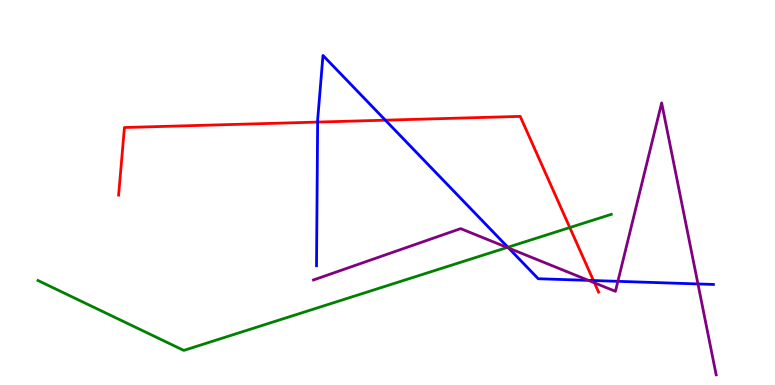[{'lines': ['blue', 'red'], 'intersections': [{'x': 4.1, 'y': 6.83}, {'x': 4.97, 'y': 6.88}, {'x': 7.66, 'y': 2.71}]}, {'lines': ['green', 'red'], 'intersections': [{'x': 7.35, 'y': 4.09}]}, {'lines': ['purple', 'red'], 'intersections': [{'x': 7.67, 'y': 2.65}]}, {'lines': ['blue', 'green'], 'intersections': [{'x': 6.55, 'y': 3.58}]}, {'lines': ['blue', 'purple'], 'intersections': [{'x': 6.56, 'y': 3.56}, {'x': 7.59, 'y': 2.72}, {'x': 7.97, 'y': 2.69}, {'x': 9.01, 'y': 2.62}]}, {'lines': ['green', 'purple'], 'intersections': [{'x': 6.54, 'y': 3.57}]}]